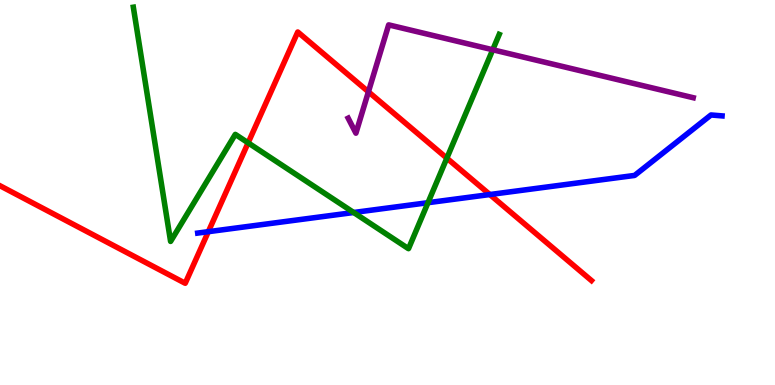[{'lines': ['blue', 'red'], 'intersections': [{'x': 2.69, 'y': 3.98}, {'x': 6.32, 'y': 4.95}]}, {'lines': ['green', 'red'], 'intersections': [{'x': 3.2, 'y': 6.29}, {'x': 5.77, 'y': 5.89}]}, {'lines': ['purple', 'red'], 'intersections': [{'x': 4.75, 'y': 7.62}]}, {'lines': ['blue', 'green'], 'intersections': [{'x': 4.56, 'y': 4.48}, {'x': 5.52, 'y': 4.74}]}, {'lines': ['blue', 'purple'], 'intersections': []}, {'lines': ['green', 'purple'], 'intersections': [{'x': 6.36, 'y': 8.71}]}]